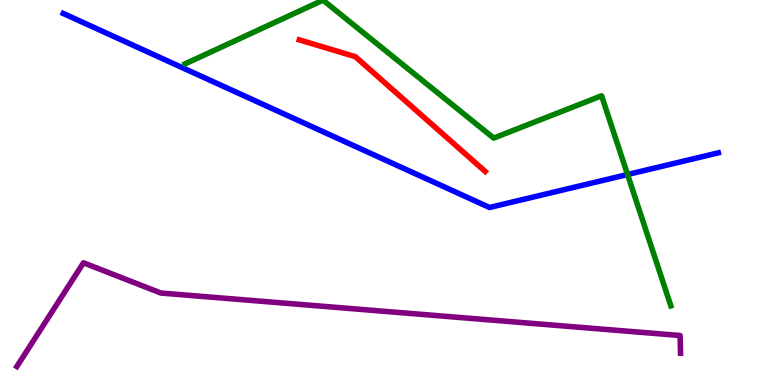[{'lines': ['blue', 'red'], 'intersections': []}, {'lines': ['green', 'red'], 'intersections': []}, {'lines': ['purple', 'red'], 'intersections': []}, {'lines': ['blue', 'green'], 'intersections': [{'x': 8.1, 'y': 5.47}]}, {'lines': ['blue', 'purple'], 'intersections': []}, {'lines': ['green', 'purple'], 'intersections': []}]